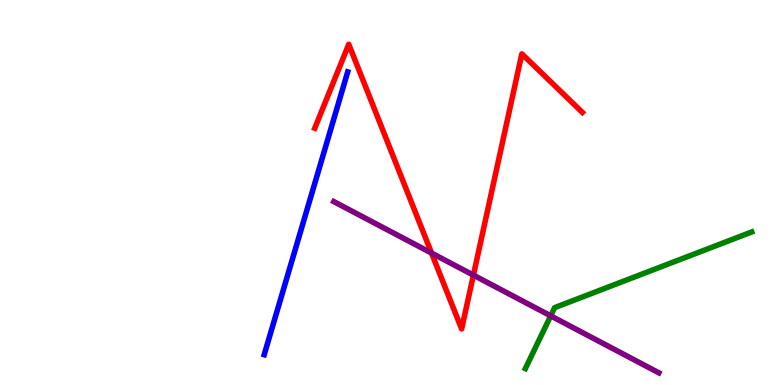[{'lines': ['blue', 'red'], 'intersections': []}, {'lines': ['green', 'red'], 'intersections': []}, {'lines': ['purple', 'red'], 'intersections': [{'x': 5.57, 'y': 3.43}, {'x': 6.11, 'y': 2.85}]}, {'lines': ['blue', 'green'], 'intersections': []}, {'lines': ['blue', 'purple'], 'intersections': []}, {'lines': ['green', 'purple'], 'intersections': [{'x': 7.11, 'y': 1.8}]}]